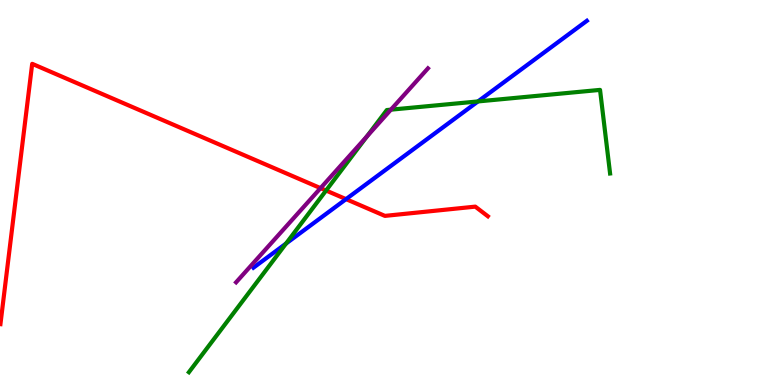[{'lines': ['blue', 'red'], 'intersections': [{'x': 4.46, 'y': 4.83}]}, {'lines': ['green', 'red'], 'intersections': [{'x': 4.21, 'y': 5.05}]}, {'lines': ['purple', 'red'], 'intersections': [{'x': 4.14, 'y': 5.11}]}, {'lines': ['blue', 'green'], 'intersections': [{'x': 3.69, 'y': 3.67}, {'x': 6.17, 'y': 7.37}]}, {'lines': ['blue', 'purple'], 'intersections': []}, {'lines': ['green', 'purple'], 'intersections': [{'x': 4.73, 'y': 6.46}, {'x': 5.04, 'y': 7.15}]}]